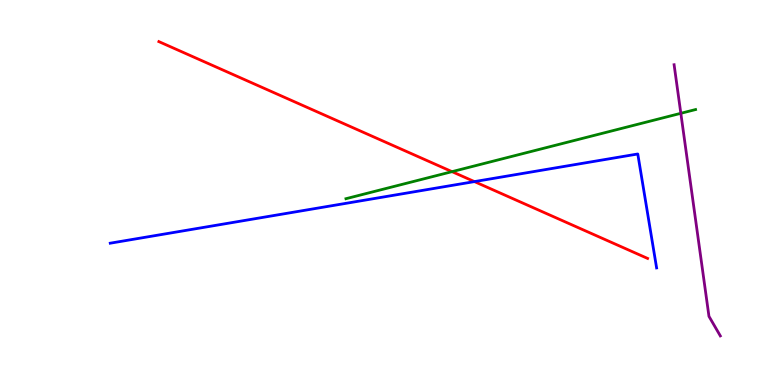[{'lines': ['blue', 'red'], 'intersections': [{'x': 6.12, 'y': 5.28}]}, {'lines': ['green', 'red'], 'intersections': [{'x': 5.83, 'y': 5.54}]}, {'lines': ['purple', 'red'], 'intersections': []}, {'lines': ['blue', 'green'], 'intersections': []}, {'lines': ['blue', 'purple'], 'intersections': []}, {'lines': ['green', 'purple'], 'intersections': [{'x': 8.78, 'y': 7.06}]}]